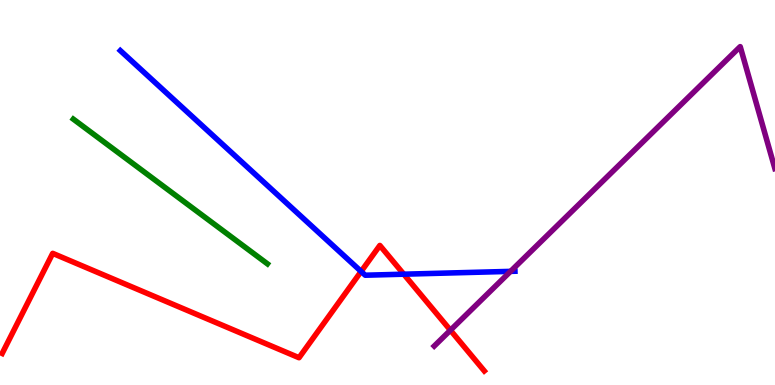[{'lines': ['blue', 'red'], 'intersections': [{'x': 4.66, 'y': 2.95}, {'x': 5.21, 'y': 2.88}]}, {'lines': ['green', 'red'], 'intersections': []}, {'lines': ['purple', 'red'], 'intersections': [{'x': 5.81, 'y': 1.42}]}, {'lines': ['blue', 'green'], 'intersections': []}, {'lines': ['blue', 'purple'], 'intersections': [{'x': 6.59, 'y': 2.95}]}, {'lines': ['green', 'purple'], 'intersections': []}]